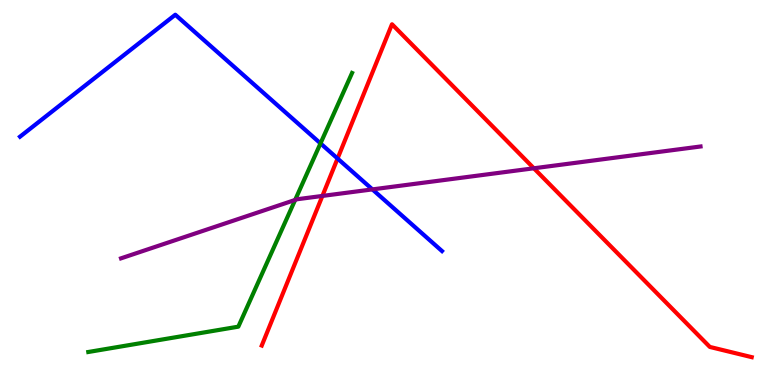[{'lines': ['blue', 'red'], 'intersections': [{'x': 4.36, 'y': 5.88}]}, {'lines': ['green', 'red'], 'intersections': []}, {'lines': ['purple', 'red'], 'intersections': [{'x': 4.16, 'y': 4.91}, {'x': 6.89, 'y': 5.63}]}, {'lines': ['blue', 'green'], 'intersections': [{'x': 4.14, 'y': 6.28}]}, {'lines': ['blue', 'purple'], 'intersections': [{'x': 4.81, 'y': 5.08}]}, {'lines': ['green', 'purple'], 'intersections': [{'x': 3.81, 'y': 4.81}]}]